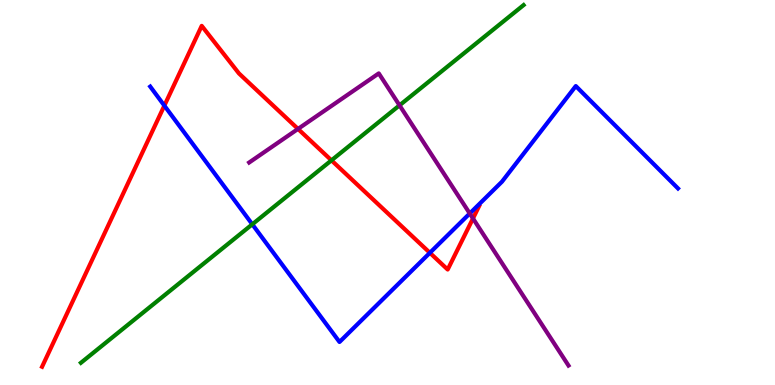[{'lines': ['blue', 'red'], 'intersections': [{'x': 2.12, 'y': 7.26}, {'x': 5.55, 'y': 3.43}]}, {'lines': ['green', 'red'], 'intersections': [{'x': 4.28, 'y': 5.84}]}, {'lines': ['purple', 'red'], 'intersections': [{'x': 3.85, 'y': 6.65}, {'x': 6.1, 'y': 4.33}]}, {'lines': ['blue', 'green'], 'intersections': [{'x': 3.26, 'y': 4.17}]}, {'lines': ['blue', 'purple'], 'intersections': [{'x': 6.06, 'y': 4.46}]}, {'lines': ['green', 'purple'], 'intersections': [{'x': 5.16, 'y': 7.26}]}]